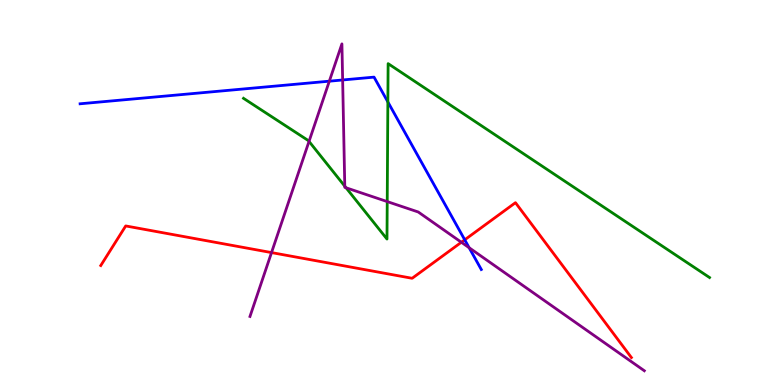[{'lines': ['blue', 'red'], 'intersections': [{'x': 6.0, 'y': 3.77}]}, {'lines': ['green', 'red'], 'intersections': []}, {'lines': ['purple', 'red'], 'intersections': [{'x': 3.5, 'y': 3.44}, {'x': 5.95, 'y': 3.71}]}, {'lines': ['blue', 'green'], 'intersections': [{'x': 5.0, 'y': 7.35}]}, {'lines': ['blue', 'purple'], 'intersections': [{'x': 4.25, 'y': 7.89}, {'x': 4.42, 'y': 7.92}, {'x': 6.05, 'y': 3.57}]}, {'lines': ['green', 'purple'], 'intersections': [{'x': 3.99, 'y': 6.33}, {'x': 4.45, 'y': 5.16}, {'x': 4.47, 'y': 5.12}, {'x': 5.0, 'y': 4.76}]}]